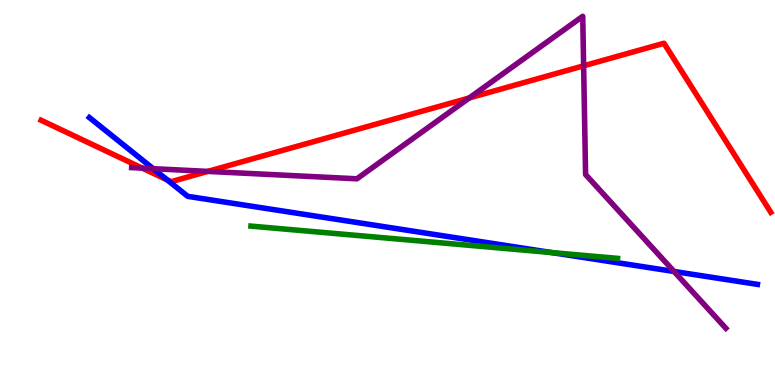[{'lines': ['blue', 'red'], 'intersections': [{'x': 2.16, 'y': 5.33}]}, {'lines': ['green', 'red'], 'intersections': []}, {'lines': ['purple', 'red'], 'intersections': [{'x': 1.84, 'y': 5.63}, {'x': 2.68, 'y': 5.55}, {'x': 6.06, 'y': 7.46}, {'x': 7.53, 'y': 8.29}]}, {'lines': ['blue', 'green'], 'intersections': [{'x': 7.12, 'y': 3.44}]}, {'lines': ['blue', 'purple'], 'intersections': [{'x': 1.98, 'y': 5.62}, {'x': 8.7, 'y': 2.95}]}, {'lines': ['green', 'purple'], 'intersections': []}]